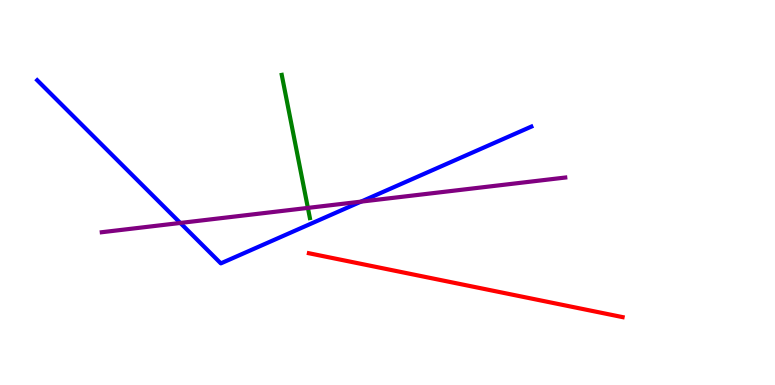[{'lines': ['blue', 'red'], 'intersections': []}, {'lines': ['green', 'red'], 'intersections': []}, {'lines': ['purple', 'red'], 'intersections': []}, {'lines': ['blue', 'green'], 'intersections': []}, {'lines': ['blue', 'purple'], 'intersections': [{'x': 2.33, 'y': 4.21}, {'x': 4.66, 'y': 4.76}]}, {'lines': ['green', 'purple'], 'intersections': [{'x': 3.97, 'y': 4.6}]}]